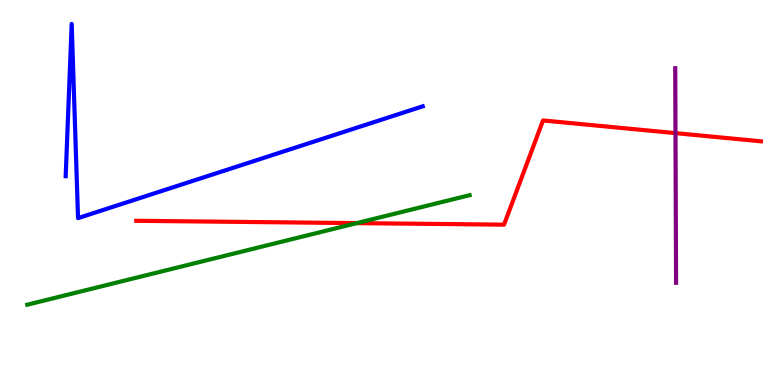[{'lines': ['blue', 'red'], 'intersections': []}, {'lines': ['green', 'red'], 'intersections': [{'x': 4.6, 'y': 4.2}]}, {'lines': ['purple', 'red'], 'intersections': [{'x': 8.72, 'y': 6.54}]}, {'lines': ['blue', 'green'], 'intersections': []}, {'lines': ['blue', 'purple'], 'intersections': []}, {'lines': ['green', 'purple'], 'intersections': []}]